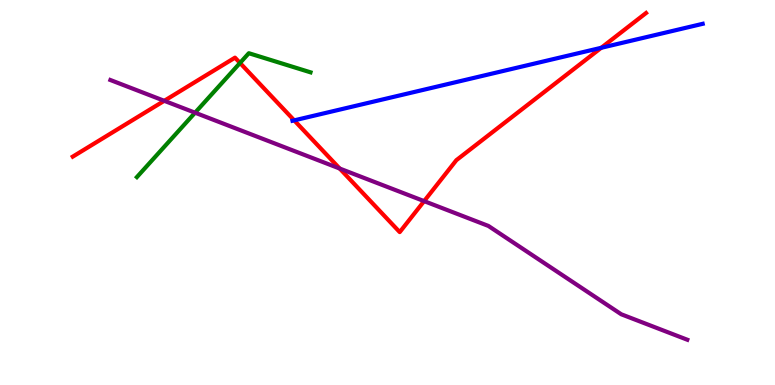[{'lines': ['blue', 'red'], 'intersections': [{'x': 3.8, 'y': 6.87}, {'x': 7.76, 'y': 8.76}]}, {'lines': ['green', 'red'], 'intersections': [{'x': 3.1, 'y': 8.36}]}, {'lines': ['purple', 'red'], 'intersections': [{'x': 2.12, 'y': 7.38}, {'x': 4.38, 'y': 5.62}, {'x': 5.47, 'y': 4.78}]}, {'lines': ['blue', 'green'], 'intersections': []}, {'lines': ['blue', 'purple'], 'intersections': []}, {'lines': ['green', 'purple'], 'intersections': [{'x': 2.52, 'y': 7.07}]}]